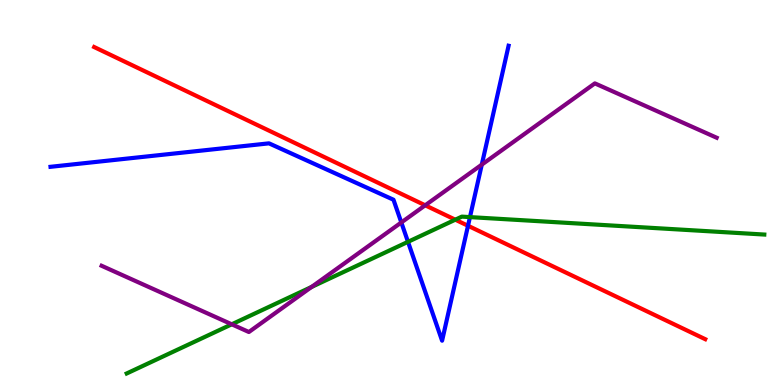[{'lines': ['blue', 'red'], 'intersections': [{'x': 6.04, 'y': 4.14}]}, {'lines': ['green', 'red'], 'intersections': [{'x': 5.87, 'y': 4.29}]}, {'lines': ['purple', 'red'], 'intersections': [{'x': 5.49, 'y': 4.67}]}, {'lines': ['blue', 'green'], 'intersections': [{'x': 5.26, 'y': 3.72}, {'x': 6.06, 'y': 4.36}]}, {'lines': ['blue', 'purple'], 'intersections': [{'x': 5.18, 'y': 4.22}, {'x': 6.22, 'y': 5.72}]}, {'lines': ['green', 'purple'], 'intersections': [{'x': 2.99, 'y': 1.58}, {'x': 4.02, 'y': 2.55}]}]